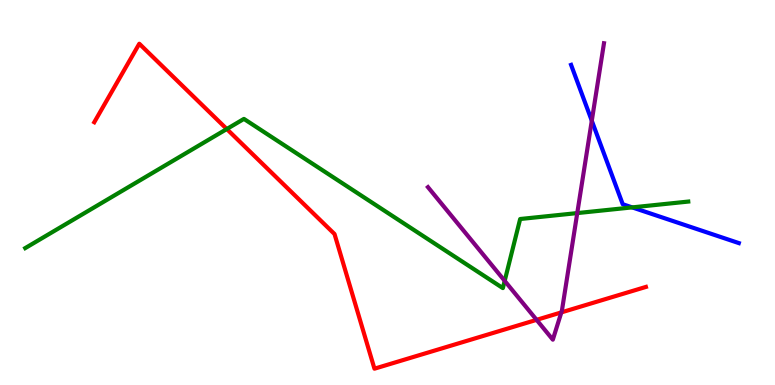[{'lines': ['blue', 'red'], 'intersections': []}, {'lines': ['green', 'red'], 'intersections': [{'x': 2.93, 'y': 6.65}]}, {'lines': ['purple', 'red'], 'intersections': [{'x': 6.92, 'y': 1.69}, {'x': 7.24, 'y': 1.89}]}, {'lines': ['blue', 'green'], 'intersections': [{'x': 8.16, 'y': 4.61}]}, {'lines': ['blue', 'purple'], 'intersections': [{'x': 7.64, 'y': 6.86}]}, {'lines': ['green', 'purple'], 'intersections': [{'x': 6.51, 'y': 2.7}, {'x': 7.45, 'y': 4.47}]}]